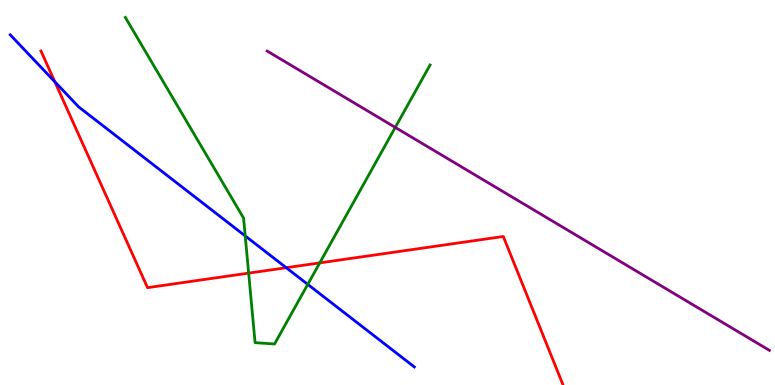[{'lines': ['blue', 'red'], 'intersections': [{'x': 0.708, 'y': 7.88}, {'x': 3.69, 'y': 3.05}]}, {'lines': ['green', 'red'], 'intersections': [{'x': 3.21, 'y': 2.91}, {'x': 4.13, 'y': 3.17}]}, {'lines': ['purple', 'red'], 'intersections': []}, {'lines': ['blue', 'green'], 'intersections': [{'x': 3.16, 'y': 3.87}, {'x': 3.97, 'y': 2.61}]}, {'lines': ['blue', 'purple'], 'intersections': []}, {'lines': ['green', 'purple'], 'intersections': [{'x': 5.1, 'y': 6.69}]}]